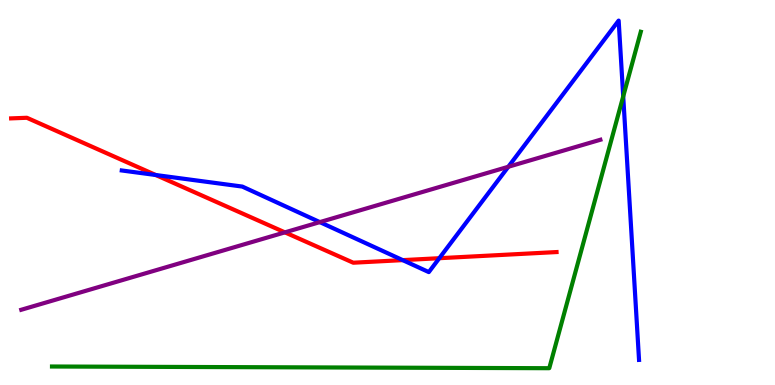[{'lines': ['blue', 'red'], 'intersections': [{'x': 2.01, 'y': 5.45}, {'x': 5.2, 'y': 3.24}, {'x': 5.67, 'y': 3.29}]}, {'lines': ['green', 'red'], 'intersections': []}, {'lines': ['purple', 'red'], 'intersections': [{'x': 3.68, 'y': 3.96}]}, {'lines': ['blue', 'green'], 'intersections': [{'x': 8.04, 'y': 7.5}]}, {'lines': ['blue', 'purple'], 'intersections': [{'x': 4.13, 'y': 4.23}, {'x': 6.56, 'y': 5.67}]}, {'lines': ['green', 'purple'], 'intersections': []}]